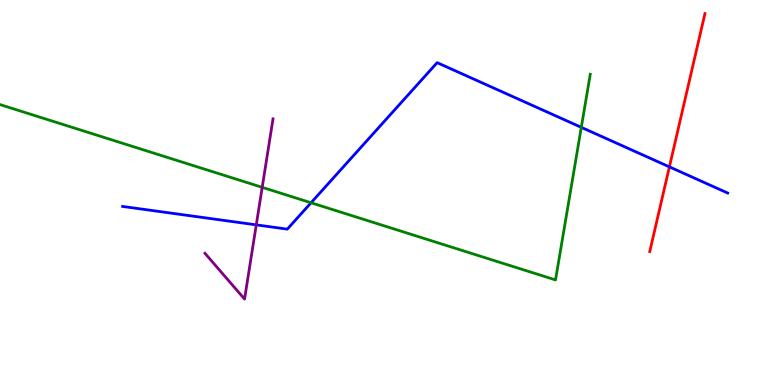[{'lines': ['blue', 'red'], 'intersections': [{'x': 8.64, 'y': 5.67}]}, {'lines': ['green', 'red'], 'intersections': []}, {'lines': ['purple', 'red'], 'intersections': []}, {'lines': ['blue', 'green'], 'intersections': [{'x': 4.01, 'y': 4.73}, {'x': 7.5, 'y': 6.69}]}, {'lines': ['blue', 'purple'], 'intersections': [{'x': 3.31, 'y': 4.16}]}, {'lines': ['green', 'purple'], 'intersections': [{'x': 3.38, 'y': 5.13}]}]